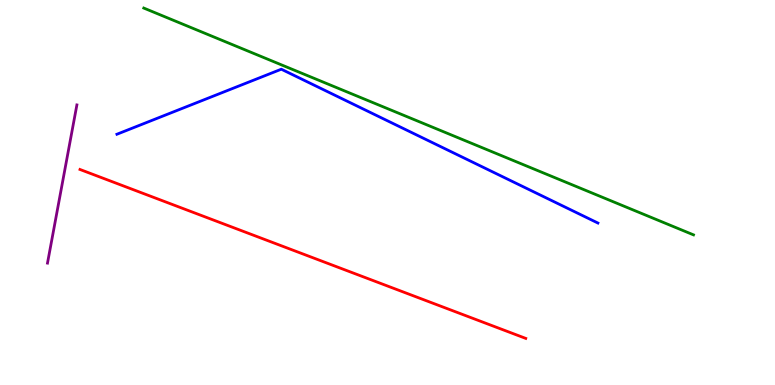[{'lines': ['blue', 'red'], 'intersections': []}, {'lines': ['green', 'red'], 'intersections': []}, {'lines': ['purple', 'red'], 'intersections': []}, {'lines': ['blue', 'green'], 'intersections': []}, {'lines': ['blue', 'purple'], 'intersections': []}, {'lines': ['green', 'purple'], 'intersections': []}]